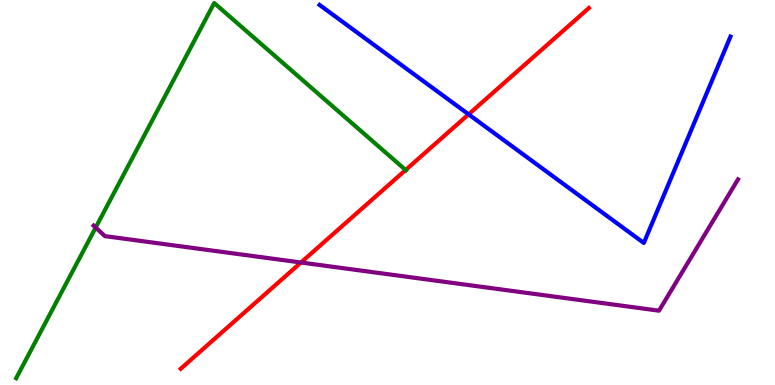[{'lines': ['blue', 'red'], 'intersections': [{'x': 6.05, 'y': 7.03}]}, {'lines': ['green', 'red'], 'intersections': [{'x': 5.23, 'y': 5.58}]}, {'lines': ['purple', 'red'], 'intersections': [{'x': 3.88, 'y': 3.18}]}, {'lines': ['blue', 'green'], 'intersections': []}, {'lines': ['blue', 'purple'], 'intersections': []}, {'lines': ['green', 'purple'], 'intersections': [{'x': 1.23, 'y': 4.09}]}]